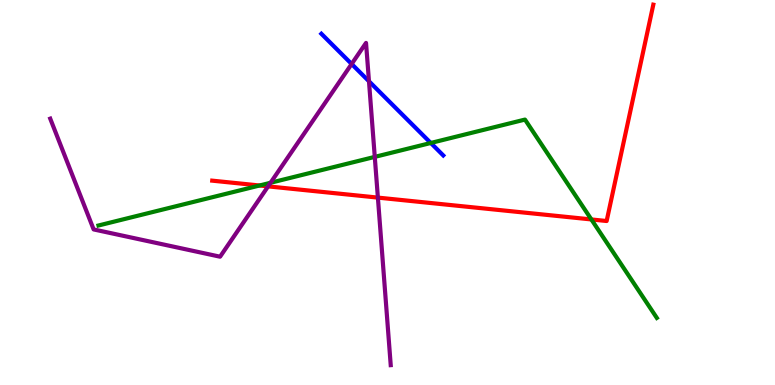[{'lines': ['blue', 'red'], 'intersections': []}, {'lines': ['green', 'red'], 'intersections': [{'x': 3.35, 'y': 5.18}, {'x': 7.63, 'y': 4.3}]}, {'lines': ['purple', 'red'], 'intersections': [{'x': 3.46, 'y': 5.16}, {'x': 4.88, 'y': 4.87}]}, {'lines': ['blue', 'green'], 'intersections': [{'x': 5.56, 'y': 6.29}]}, {'lines': ['blue', 'purple'], 'intersections': [{'x': 4.54, 'y': 8.34}, {'x': 4.76, 'y': 7.89}]}, {'lines': ['green', 'purple'], 'intersections': [{'x': 3.49, 'y': 5.25}, {'x': 4.84, 'y': 5.93}]}]